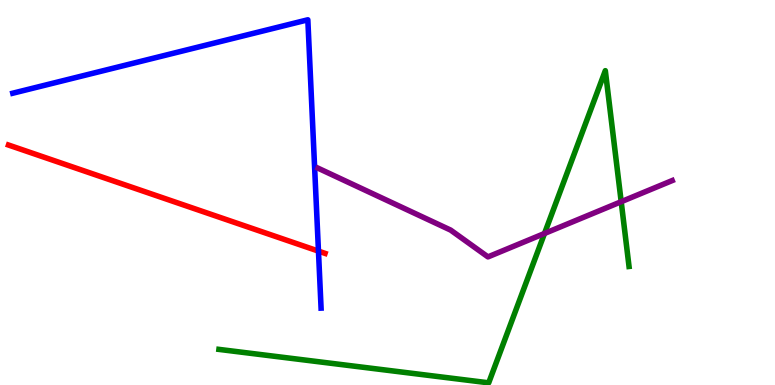[{'lines': ['blue', 'red'], 'intersections': [{'x': 4.11, 'y': 3.48}]}, {'lines': ['green', 'red'], 'intersections': []}, {'lines': ['purple', 'red'], 'intersections': []}, {'lines': ['blue', 'green'], 'intersections': []}, {'lines': ['blue', 'purple'], 'intersections': []}, {'lines': ['green', 'purple'], 'intersections': [{'x': 7.03, 'y': 3.94}, {'x': 8.02, 'y': 4.76}]}]